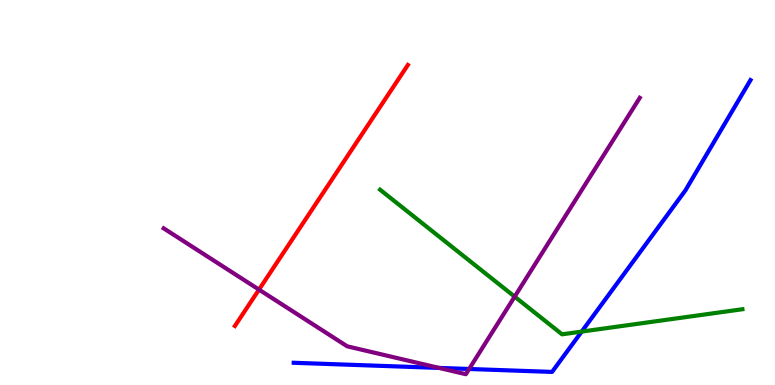[{'lines': ['blue', 'red'], 'intersections': []}, {'lines': ['green', 'red'], 'intersections': []}, {'lines': ['purple', 'red'], 'intersections': [{'x': 3.34, 'y': 2.48}]}, {'lines': ['blue', 'green'], 'intersections': [{'x': 7.51, 'y': 1.39}]}, {'lines': ['blue', 'purple'], 'intersections': [{'x': 5.67, 'y': 0.444}, {'x': 6.05, 'y': 0.416}]}, {'lines': ['green', 'purple'], 'intersections': [{'x': 6.64, 'y': 2.29}]}]